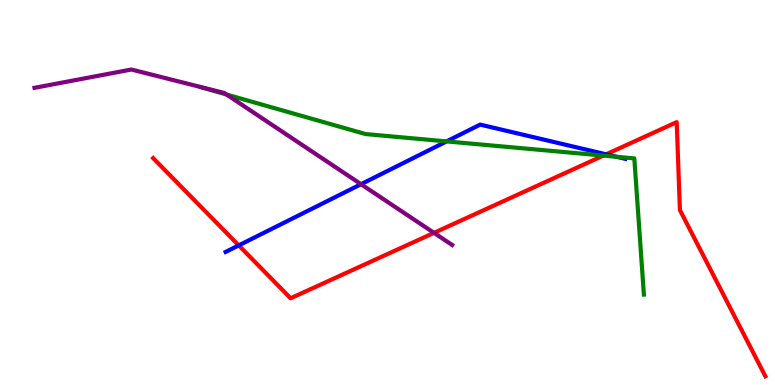[{'lines': ['blue', 'red'], 'intersections': [{'x': 3.08, 'y': 3.63}, {'x': 7.82, 'y': 5.99}]}, {'lines': ['green', 'red'], 'intersections': [{'x': 7.79, 'y': 5.96}]}, {'lines': ['purple', 'red'], 'intersections': [{'x': 5.6, 'y': 3.95}]}, {'lines': ['blue', 'green'], 'intersections': [{'x': 5.76, 'y': 6.33}, {'x': 7.96, 'y': 5.93}]}, {'lines': ['blue', 'purple'], 'intersections': [{'x': 4.66, 'y': 5.22}]}, {'lines': ['green', 'purple'], 'intersections': [{'x': 2.92, 'y': 7.54}]}]